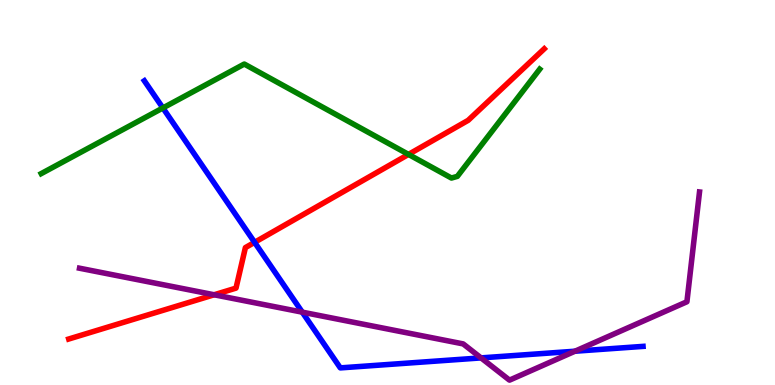[{'lines': ['blue', 'red'], 'intersections': [{'x': 3.29, 'y': 3.71}]}, {'lines': ['green', 'red'], 'intersections': [{'x': 5.27, 'y': 5.99}]}, {'lines': ['purple', 'red'], 'intersections': [{'x': 2.76, 'y': 2.34}]}, {'lines': ['blue', 'green'], 'intersections': [{'x': 2.1, 'y': 7.2}]}, {'lines': ['blue', 'purple'], 'intersections': [{'x': 3.9, 'y': 1.89}, {'x': 6.21, 'y': 0.704}, {'x': 7.42, 'y': 0.877}]}, {'lines': ['green', 'purple'], 'intersections': []}]